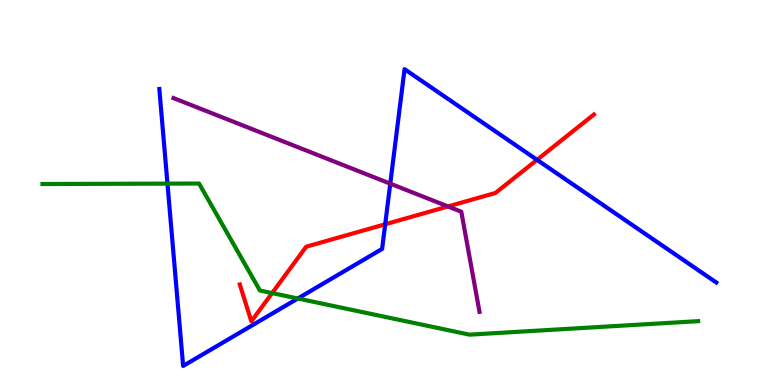[{'lines': ['blue', 'red'], 'intersections': [{'x': 4.97, 'y': 4.17}, {'x': 6.93, 'y': 5.85}]}, {'lines': ['green', 'red'], 'intersections': [{'x': 3.51, 'y': 2.39}]}, {'lines': ['purple', 'red'], 'intersections': [{'x': 5.78, 'y': 4.64}]}, {'lines': ['blue', 'green'], 'intersections': [{'x': 2.16, 'y': 5.23}, {'x': 3.84, 'y': 2.25}]}, {'lines': ['blue', 'purple'], 'intersections': [{'x': 5.04, 'y': 5.23}]}, {'lines': ['green', 'purple'], 'intersections': []}]